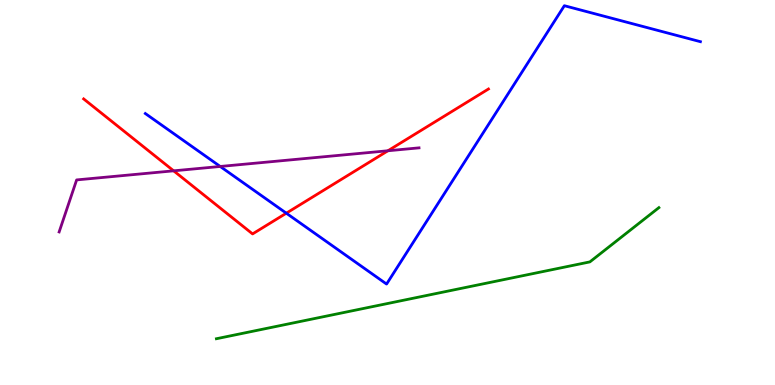[{'lines': ['blue', 'red'], 'intersections': [{'x': 3.69, 'y': 4.46}]}, {'lines': ['green', 'red'], 'intersections': []}, {'lines': ['purple', 'red'], 'intersections': [{'x': 2.24, 'y': 5.56}, {'x': 5.01, 'y': 6.08}]}, {'lines': ['blue', 'green'], 'intersections': []}, {'lines': ['blue', 'purple'], 'intersections': [{'x': 2.84, 'y': 5.68}]}, {'lines': ['green', 'purple'], 'intersections': []}]